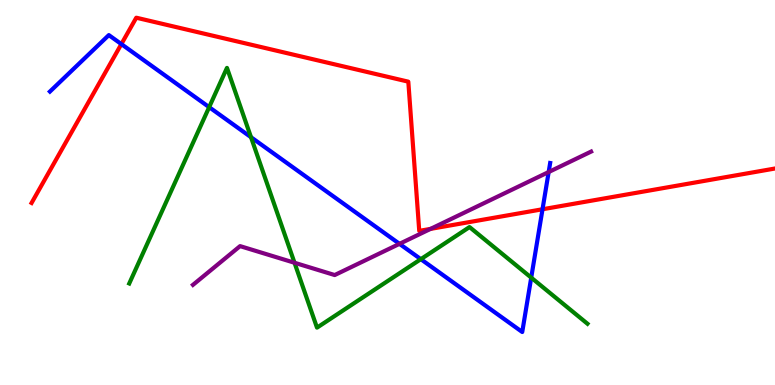[{'lines': ['blue', 'red'], 'intersections': [{'x': 1.57, 'y': 8.85}, {'x': 7.0, 'y': 4.56}]}, {'lines': ['green', 'red'], 'intersections': []}, {'lines': ['purple', 'red'], 'intersections': [{'x': 5.56, 'y': 4.06}]}, {'lines': ['blue', 'green'], 'intersections': [{'x': 2.7, 'y': 7.22}, {'x': 3.24, 'y': 6.44}, {'x': 5.43, 'y': 3.27}, {'x': 6.85, 'y': 2.79}]}, {'lines': ['blue', 'purple'], 'intersections': [{'x': 5.15, 'y': 3.67}, {'x': 7.08, 'y': 5.53}]}, {'lines': ['green', 'purple'], 'intersections': [{'x': 3.8, 'y': 3.18}]}]